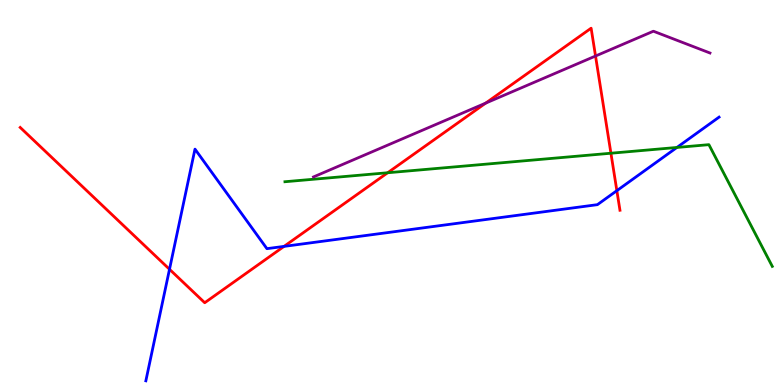[{'lines': ['blue', 'red'], 'intersections': [{'x': 2.19, 'y': 3.01}, {'x': 3.66, 'y': 3.6}, {'x': 7.96, 'y': 5.05}]}, {'lines': ['green', 'red'], 'intersections': [{'x': 5.0, 'y': 5.51}, {'x': 7.88, 'y': 6.02}]}, {'lines': ['purple', 'red'], 'intersections': [{'x': 6.27, 'y': 7.32}, {'x': 7.68, 'y': 8.54}]}, {'lines': ['blue', 'green'], 'intersections': [{'x': 8.73, 'y': 6.17}]}, {'lines': ['blue', 'purple'], 'intersections': []}, {'lines': ['green', 'purple'], 'intersections': []}]